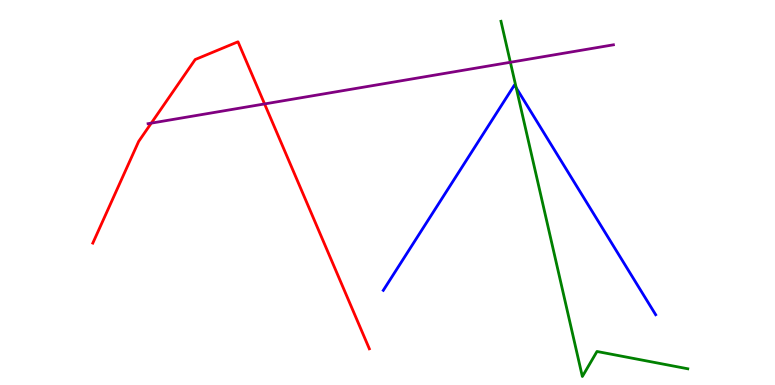[{'lines': ['blue', 'red'], 'intersections': []}, {'lines': ['green', 'red'], 'intersections': []}, {'lines': ['purple', 'red'], 'intersections': [{'x': 1.95, 'y': 6.8}, {'x': 3.41, 'y': 7.3}]}, {'lines': ['blue', 'green'], 'intersections': [{'x': 6.66, 'y': 7.72}]}, {'lines': ['blue', 'purple'], 'intersections': []}, {'lines': ['green', 'purple'], 'intersections': [{'x': 6.59, 'y': 8.38}]}]